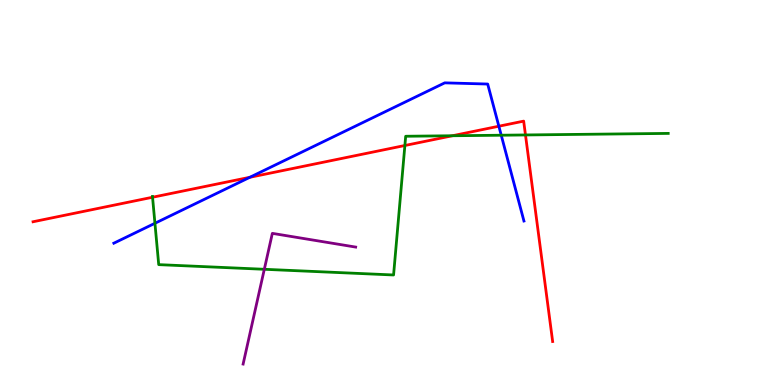[{'lines': ['blue', 'red'], 'intersections': [{'x': 3.22, 'y': 5.4}, {'x': 6.44, 'y': 6.72}]}, {'lines': ['green', 'red'], 'intersections': [{'x': 1.97, 'y': 4.88}, {'x': 5.22, 'y': 6.22}, {'x': 5.84, 'y': 6.47}, {'x': 6.78, 'y': 6.49}]}, {'lines': ['purple', 'red'], 'intersections': []}, {'lines': ['blue', 'green'], 'intersections': [{'x': 2.0, 'y': 4.2}, {'x': 6.47, 'y': 6.49}]}, {'lines': ['blue', 'purple'], 'intersections': []}, {'lines': ['green', 'purple'], 'intersections': [{'x': 3.41, 'y': 3.01}]}]